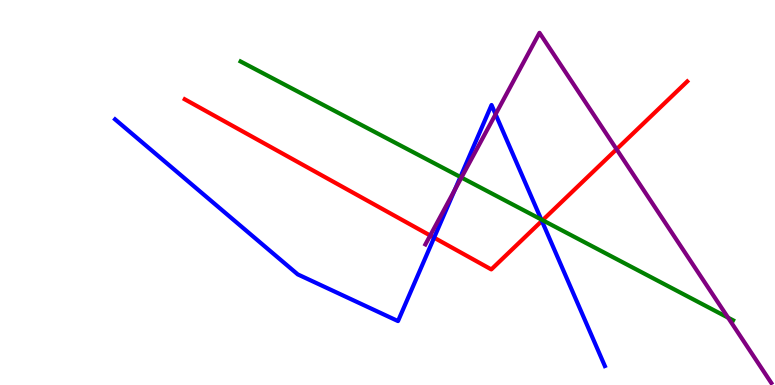[{'lines': ['blue', 'red'], 'intersections': [{'x': 5.6, 'y': 3.83}, {'x': 6.99, 'y': 4.26}]}, {'lines': ['green', 'red'], 'intersections': [{'x': 7.0, 'y': 4.28}]}, {'lines': ['purple', 'red'], 'intersections': [{'x': 5.55, 'y': 3.88}, {'x': 7.96, 'y': 6.12}]}, {'lines': ['blue', 'green'], 'intersections': [{'x': 5.94, 'y': 5.4}, {'x': 6.98, 'y': 4.3}]}, {'lines': ['blue', 'purple'], 'intersections': [{'x': 5.87, 'y': 5.07}, {'x': 6.39, 'y': 7.03}]}, {'lines': ['green', 'purple'], 'intersections': [{'x': 5.95, 'y': 5.39}, {'x': 9.39, 'y': 1.75}]}]